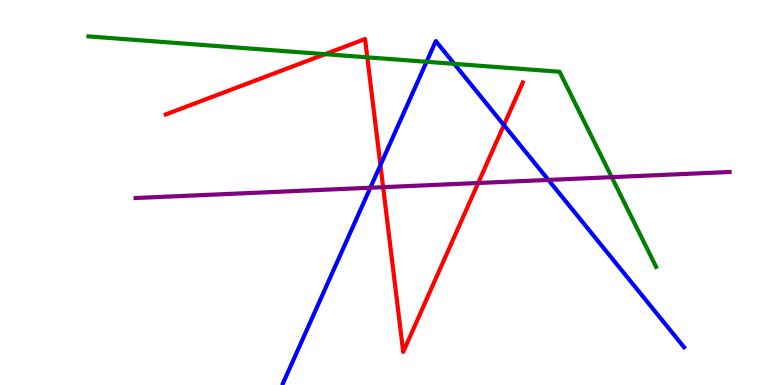[{'lines': ['blue', 'red'], 'intersections': [{'x': 4.91, 'y': 5.71}, {'x': 6.5, 'y': 6.75}]}, {'lines': ['green', 'red'], 'intersections': [{'x': 4.19, 'y': 8.59}, {'x': 4.74, 'y': 8.51}]}, {'lines': ['purple', 'red'], 'intersections': [{'x': 4.94, 'y': 5.14}, {'x': 6.17, 'y': 5.25}]}, {'lines': ['blue', 'green'], 'intersections': [{'x': 5.5, 'y': 8.4}, {'x': 5.86, 'y': 8.34}]}, {'lines': ['blue', 'purple'], 'intersections': [{'x': 4.78, 'y': 5.12}, {'x': 7.08, 'y': 5.33}]}, {'lines': ['green', 'purple'], 'intersections': [{'x': 7.89, 'y': 5.4}]}]